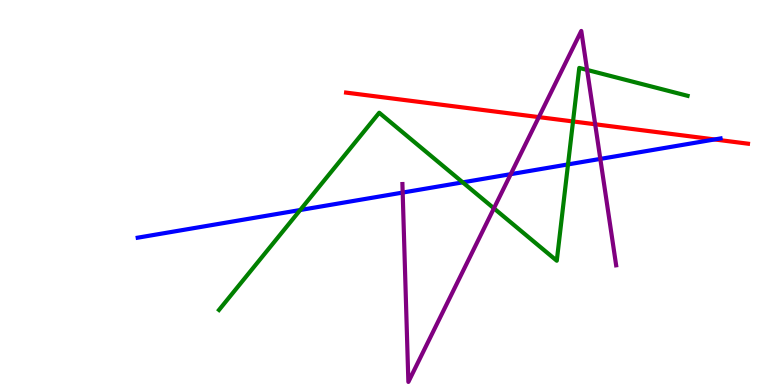[{'lines': ['blue', 'red'], 'intersections': [{'x': 9.22, 'y': 6.38}]}, {'lines': ['green', 'red'], 'intersections': [{'x': 7.39, 'y': 6.85}]}, {'lines': ['purple', 'red'], 'intersections': [{'x': 6.95, 'y': 6.96}, {'x': 7.68, 'y': 6.77}]}, {'lines': ['blue', 'green'], 'intersections': [{'x': 3.87, 'y': 4.54}, {'x': 5.97, 'y': 5.26}, {'x': 7.33, 'y': 5.73}]}, {'lines': ['blue', 'purple'], 'intersections': [{'x': 5.2, 'y': 5.0}, {'x': 6.59, 'y': 5.48}, {'x': 7.75, 'y': 5.87}]}, {'lines': ['green', 'purple'], 'intersections': [{'x': 6.37, 'y': 4.59}, {'x': 7.58, 'y': 8.18}]}]